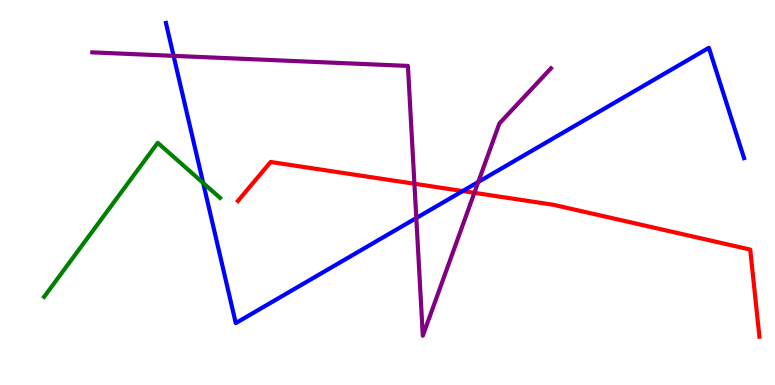[{'lines': ['blue', 'red'], 'intersections': [{'x': 5.97, 'y': 5.04}]}, {'lines': ['green', 'red'], 'intersections': []}, {'lines': ['purple', 'red'], 'intersections': [{'x': 5.35, 'y': 5.23}, {'x': 6.12, 'y': 4.99}]}, {'lines': ['blue', 'green'], 'intersections': [{'x': 2.62, 'y': 5.25}]}, {'lines': ['blue', 'purple'], 'intersections': [{'x': 2.24, 'y': 8.55}, {'x': 5.37, 'y': 4.34}, {'x': 6.17, 'y': 5.27}]}, {'lines': ['green', 'purple'], 'intersections': []}]